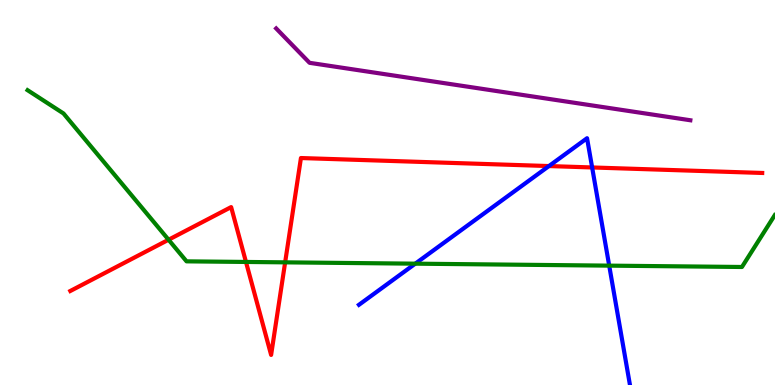[{'lines': ['blue', 'red'], 'intersections': [{'x': 7.08, 'y': 5.69}, {'x': 7.64, 'y': 5.65}]}, {'lines': ['green', 'red'], 'intersections': [{'x': 2.17, 'y': 3.77}, {'x': 3.17, 'y': 3.2}, {'x': 3.68, 'y': 3.19}]}, {'lines': ['purple', 'red'], 'intersections': []}, {'lines': ['blue', 'green'], 'intersections': [{'x': 5.36, 'y': 3.15}, {'x': 7.86, 'y': 3.1}]}, {'lines': ['blue', 'purple'], 'intersections': []}, {'lines': ['green', 'purple'], 'intersections': []}]